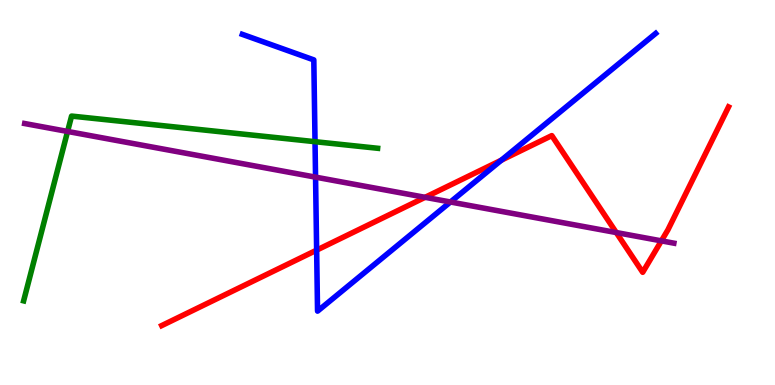[{'lines': ['blue', 'red'], 'intersections': [{'x': 4.09, 'y': 3.5}, {'x': 6.47, 'y': 5.84}]}, {'lines': ['green', 'red'], 'intersections': []}, {'lines': ['purple', 'red'], 'intersections': [{'x': 5.49, 'y': 4.87}, {'x': 7.95, 'y': 3.96}, {'x': 8.53, 'y': 3.74}]}, {'lines': ['blue', 'green'], 'intersections': [{'x': 4.06, 'y': 6.32}]}, {'lines': ['blue', 'purple'], 'intersections': [{'x': 4.07, 'y': 5.4}, {'x': 5.81, 'y': 4.75}]}, {'lines': ['green', 'purple'], 'intersections': [{'x': 0.872, 'y': 6.59}]}]